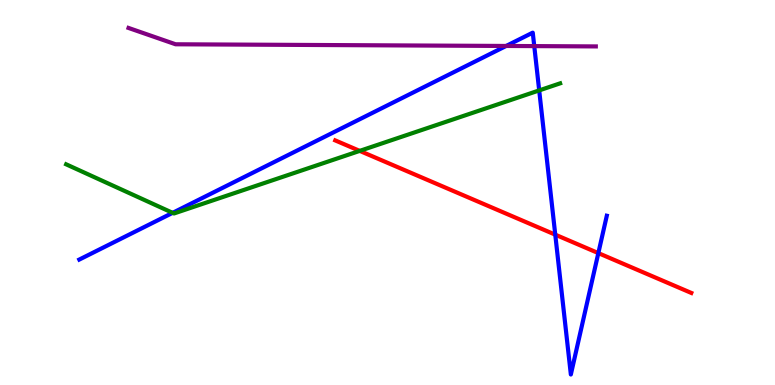[{'lines': ['blue', 'red'], 'intersections': [{'x': 7.16, 'y': 3.9}, {'x': 7.72, 'y': 3.43}]}, {'lines': ['green', 'red'], 'intersections': [{'x': 4.64, 'y': 6.08}]}, {'lines': ['purple', 'red'], 'intersections': []}, {'lines': ['blue', 'green'], 'intersections': [{'x': 2.23, 'y': 4.47}, {'x': 6.96, 'y': 7.65}]}, {'lines': ['blue', 'purple'], 'intersections': [{'x': 6.53, 'y': 8.81}, {'x': 6.89, 'y': 8.8}]}, {'lines': ['green', 'purple'], 'intersections': []}]